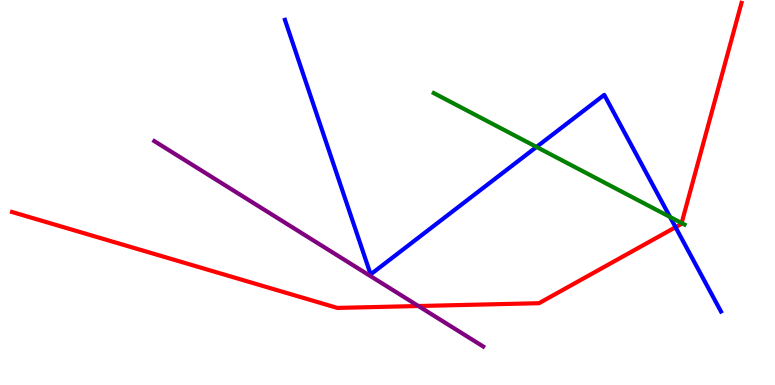[{'lines': ['blue', 'red'], 'intersections': [{'x': 8.72, 'y': 4.1}]}, {'lines': ['green', 'red'], 'intersections': [{'x': 8.8, 'y': 4.21}]}, {'lines': ['purple', 'red'], 'intersections': [{'x': 5.4, 'y': 2.05}]}, {'lines': ['blue', 'green'], 'intersections': [{'x': 6.92, 'y': 6.18}, {'x': 8.65, 'y': 4.36}]}, {'lines': ['blue', 'purple'], 'intersections': []}, {'lines': ['green', 'purple'], 'intersections': []}]